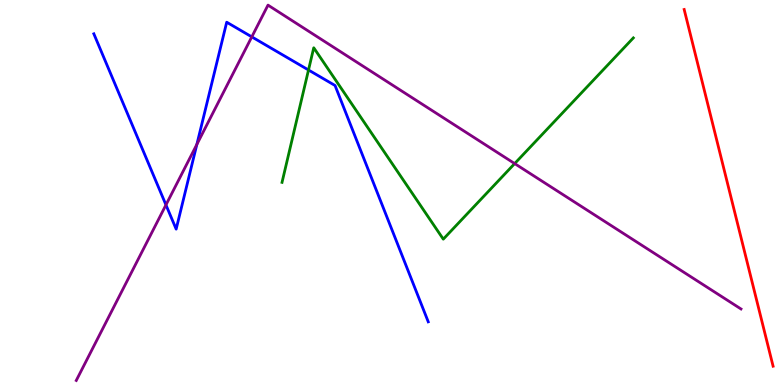[{'lines': ['blue', 'red'], 'intersections': []}, {'lines': ['green', 'red'], 'intersections': []}, {'lines': ['purple', 'red'], 'intersections': []}, {'lines': ['blue', 'green'], 'intersections': [{'x': 3.98, 'y': 8.18}]}, {'lines': ['blue', 'purple'], 'intersections': [{'x': 2.14, 'y': 4.68}, {'x': 2.54, 'y': 6.25}, {'x': 3.25, 'y': 9.04}]}, {'lines': ['green', 'purple'], 'intersections': [{'x': 6.64, 'y': 5.75}]}]